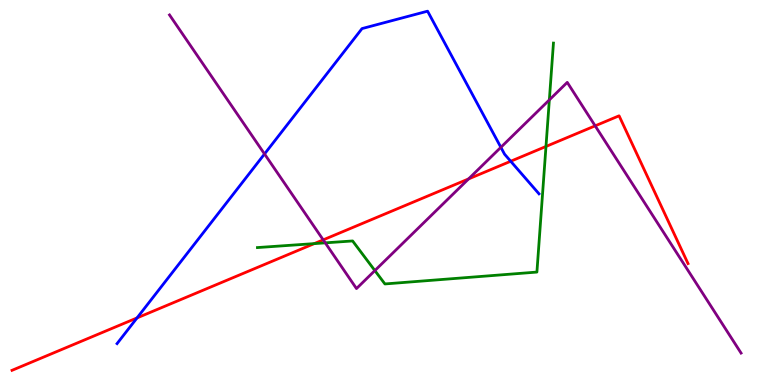[{'lines': ['blue', 'red'], 'intersections': [{'x': 1.77, 'y': 1.74}, {'x': 6.59, 'y': 5.81}]}, {'lines': ['green', 'red'], 'intersections': [{'x': 4.05, 'y': 3.67}, {'x': 7.04, 'y': 6.2}]}, {'lines': ['purple', 'red'], 'intersections': [{'x': 4.17, 'y': 3.77}, {'x': 6.05, 'y': 5.35}, {'x': 7.68, 'y': 6.73}]}, {'lines': ['blue', 'green'], 'intersections': []}, {'lines': ['blue', 'purple'], 'intersections': [{'x': 3.41, 'y': 6.0}, {'x': 6.46, 'y': 6.17}]}, {'lines': ['green', 'purple'], 'intersections': [{'x': 4.2, 'y': 3.69}, {'x': 4.84, 'y': 2.97}, {'x': 7.09, 'y': 7.41}]}]